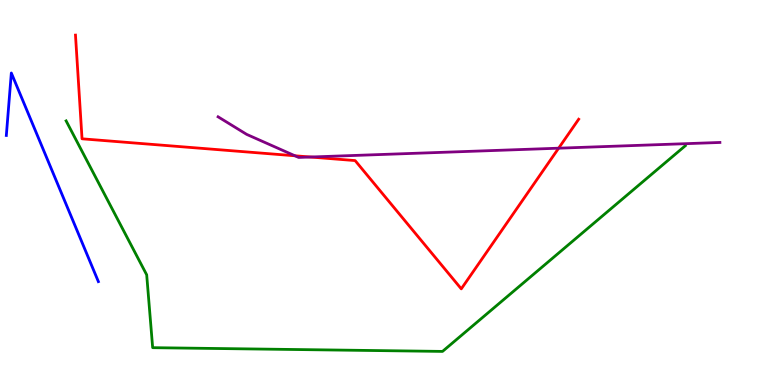[{'lines': ['blue', 'red'], 'intersections': []}, {'lines': ['green', 'red'], 'intersections': []}, {'lines': ['purple', 'red'], 'intersections': [{'x': 3.81, 'y': 5.95}, {'x': 4.01, 'y': 5.92}, {'x': 7.21, 'y': 6.15}]}, {'lines': ['blue', 'green'], 'intersections': []}, {'lines': ['blue', 'purple'], 'intersections': []}, {'lines': ['green', 'purple'], 'intersections': []}]